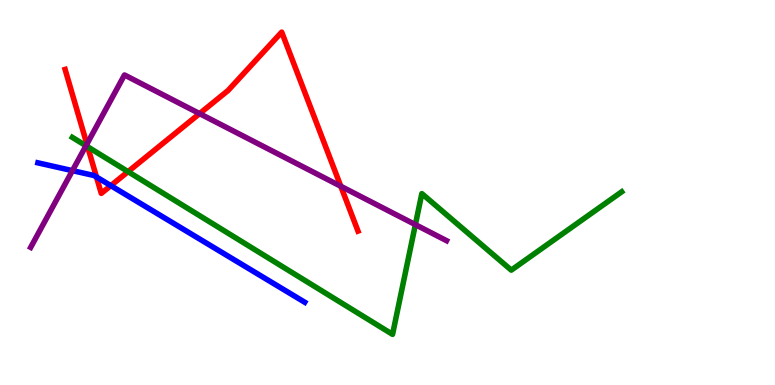[{'lines': ['blue', 'red'], 'intersections': [{'x': 1.25, 'y': 5.4}, {'x': 1.43, 'y': 5.18}]}, {'lines': ['green', 'red'], 'intersections': [{'x': 1.13, 'y': 6.19}, {'x': 1.65, 'y': 5.54}]}, {'lines': ['purple', 'red'], 'intersections': [{'x': 1.12, 'y': 6.26}, {'x': 2.58, 'y': 7.05}, {'x': 4.4, 'y': 5.16}]}, {'lines': ['blue', 'green'], 'intersections': []}, {'lines': ['blue', 'purple'], 'intersections': [{'x': 0.935, 'y': 5.57}]}, {'lines': ['green', 'purple'], 'intersections': [{'x': 1.11, 'y': 6.21}, {'x': 5.36, 'y': 4.17}]}]